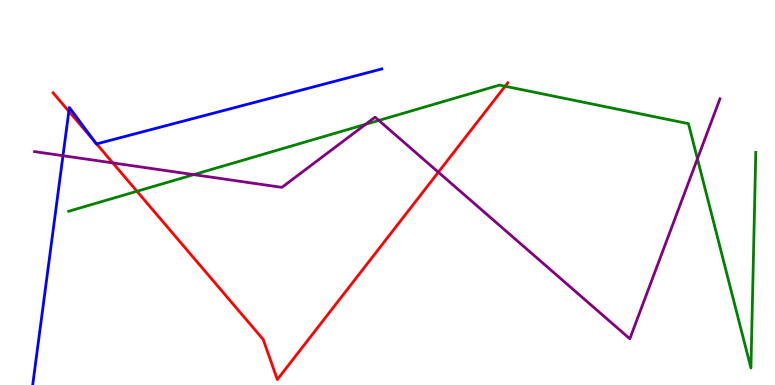[{'lines': ['blue', 'red'], 'intersections': [{'x': 0.888, 'y': 7.11}, {'x': 1.22, 'y': 6.32}, {'x': 1.25, 'y': 6.26}]}, {'lines': ['green', 'red'], 'intersections': [{'x': 1.77, 'y': 5.03}, {'x': 6.52, 'y': 7.76}]}, {'lines': ['purple', 'red'], 'intersections': [{'x': 1.46, 'y': 5.77}, {'x': 5.66, 'y': 5.53}]}, {'lines': ['blue', 'green'], 'intersections': []}, {'lines': ['blue', 'purple'], 'intersections': [{'x': 0.813, 'y': 5.96}]}, {'lines': ['green', 'purple'], 'intersections': [{'x': 2.5, 'y': 5.46}, {'x': 4.72, 'y': 6.77}, {'x': 4.89, 'y': 6.87}, {'x': 9.0, 'y': 5.88}]}]